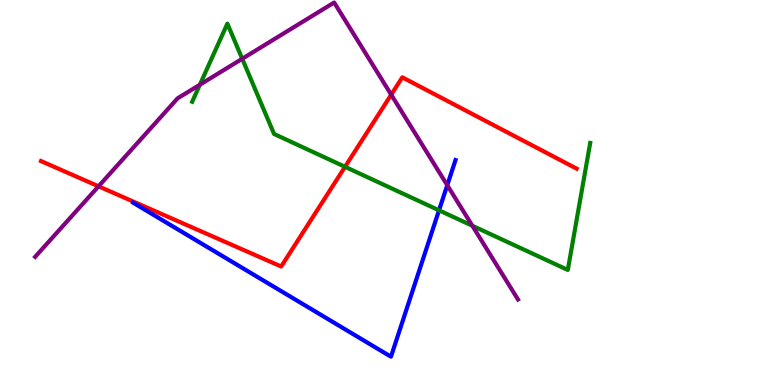[{'lines': ['blue', 'red'], 'intersections': []}, {'lines': ['green', 'red'], 'intersections': [{'x': 4.45, 'y': 5.67}]}, {'lines': ['purple', 'red'], 'intersections': [{'x': 1.27, 'y': 5.16}, {'x': 5.05, 'y': 7.54}]}, {'lines': ['blue', 'green'], 'intersections': [{'x': 5.66, 'y': 4.54}]}, {'lines': ['blue', 'purple'], 'intersections': [{'x': 5.77, 'y': 5.19}]}, {'lines': ['green', 'purple'], 'intersections': [{'x': 2.58, 'y': 7.8}, {'x': 3.13, 'y': 8.47}, {'x': 6.09, 'y': 4.14}]}]